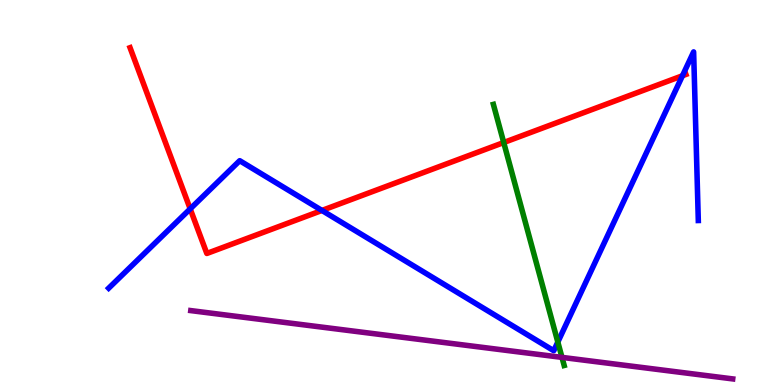[{'lines': ['blue', 'red'], 'intersections': [{'x': 2.45, 'y': 4.57}, {'x': 4.15, 'y': 4.53}, {'x': 8.81, 'y': 8.03}]}, {'lines': ['green', 'red'], 'intersections': [{'x': 6.5, 'y': 6.3}]}, {'lines': ['purple', 'red'], 'intersections': []}, {'lines': ['blue', 'green'], 'intersections': [{'x': 7.2, 'y': 1.12}]}, {'lines': ['blue', 'purple'], 'intersections': []}, {'lines': ['green', 'purple'], 'intersections': [{'x': 7.25, 'y': 0.717}]}]